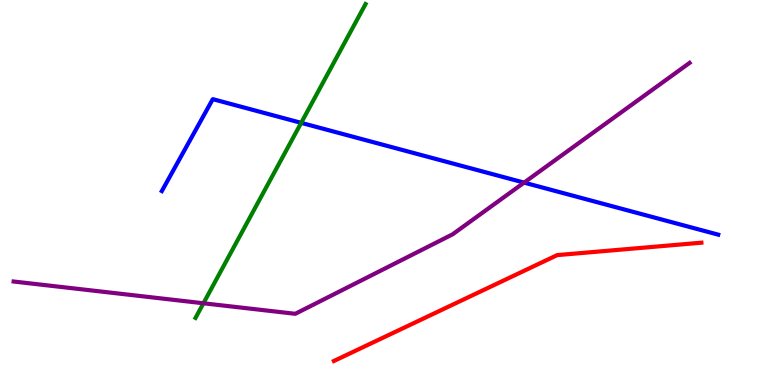[{'lines': ['blue', 'red'], 'intersections': []}, {'lines': ['green', 'red'], 'intersections': []}, {'lines': ['purple', 'red'], 'intersections': []}, {'lines': ['blue', 'green'], 'intersections': [{'x': 3.89, 'y': 6.81}]}, {'lines': ['blue', 'purple'], 'intersections': [{'x': 6.76, 'y': 5.26}]}, {'lines': ['green', 'purple'], 'intersections': [{'x': 2.62, 'y': 2.12}]}]